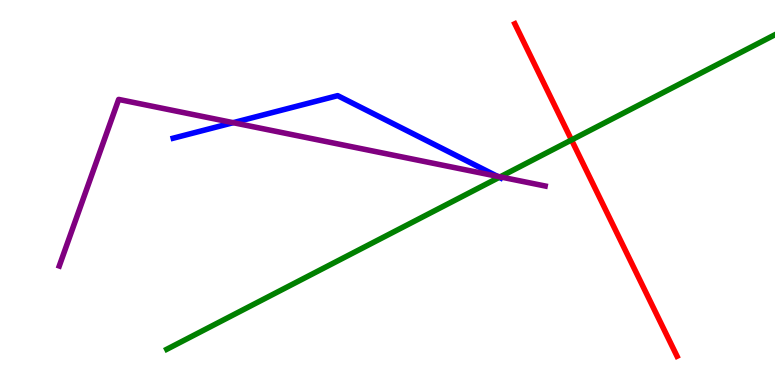[{'lines': ['blue', 'red'], 'intersections': []}, {'lines': ['green', 'red'], 'intersections': [{'x': 7.37, 'y': 6.36}]}, {'lines': ['purple', 'red'], 'intersections': []}, {'lines': ['blue', 'green'], 'intersections': [{'x': 6.44, 'y': 5.39}]}, {'lines': ['blue', 'purple'], 'intersections': [{'x': 3.01, 'y': 6.81}, {'x': 6.42, 'y': 5.42}]}, {'lines': ['green', 'purple'], 'intersections': [{'x': 6.45, 'y': 5.41}]}]